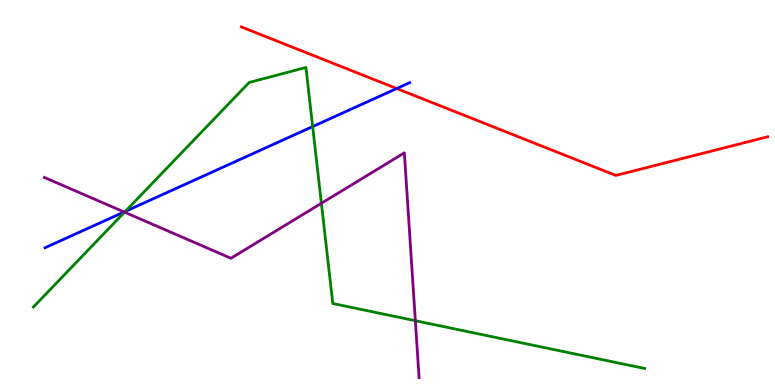[{'lines': ['blue', 'red'], 'intersections': [{'x': 5.12, 'y': 7.7}]}, {'lines': ['green', 'red'], 'intersections': []}, {'lines': ['purple', 'red'], 'intersections': []}, {'lines': ['blue', 'green'], 'intersections': [{'x': 1.62, 'y': 4.51}, {'x': 4.03, 'y': 6.71}]}, {'lines': ['blue', 'purple'], 'intersections': [{'x': 1.6, 'y': 4.49}]}, {'lines': ['green', 'purple'], 'intersections': [{'x': 1.61, 'y': 4.49}, {'x': 4.15, 'y': 4.72}, {'x': 5.36, 'y': 1.67}]}]